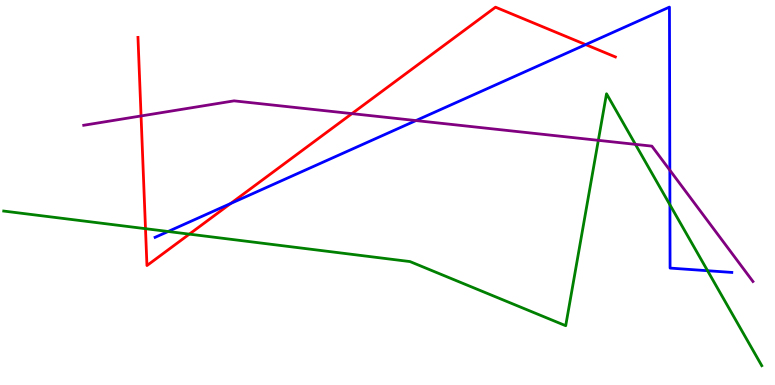[{'lines': ['blue', 'red'], 'intersections': [{'x': 2.98, 'y': 4.71}, {'x': 7.56, 'y': 8.84}]}, {'lines': ['green', 'red'], 'intersections': [{'x': 1.88, 'y': 4.06}, {'x': 2.44, 'y': 3.92}]}, {'lines': ['purple', 'red'], 'intersections': [{'x': 1.82, 'y': 6.99}, {'x': 4.54, 'y': 7.05}]}, {'lines': ['blue', 'green'], 'intersections': [{'x': 2.17, 'y': 3.99}, {'x': 8.64, 'y': 4.68}, {'x': 9.13, 'y': 2.97}]}, {'lines': ['blue', 'purple'], 'intersections': [{'x': 5.37, 'y': 6.87}, {'x': 8.64, 'y': 5.58}]}, {'lines': ['green', 'purple'], 'intersections': [{'x': 7.72, 'y': 6.35}, {'x': 8.2, 'y': 6.25}]}]